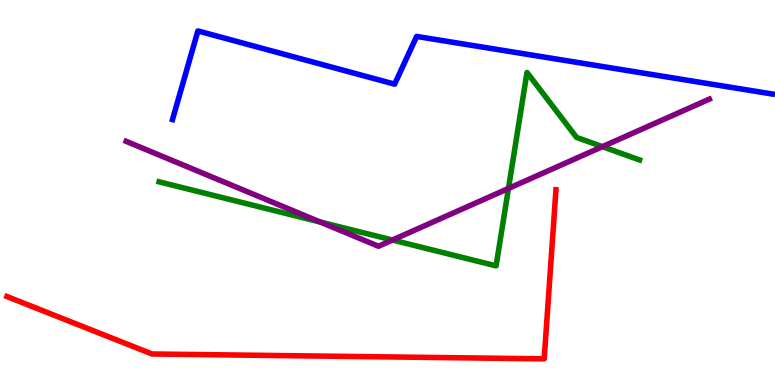[{'lines': ['blue', 'red'], 'intersections': []}, {'lines': ['green', 'red'], 'intersections': []}, {'lines': ['purple', 'red'], 'intersections': []}, {'lines': ['blue', 'green'], 'intersections': []}, {'lines': ['blue', 'purple'], 'intersections': []}, {'lines': ['green', 'purple'], 'intersections': [{'x': 4.13, 'y': 4.23}, {'x': 5.06, 'y': 3.77}, {'x': 6.56, 'y': 5.11}, {'x': 7.77, 'y': 6.19}]}]